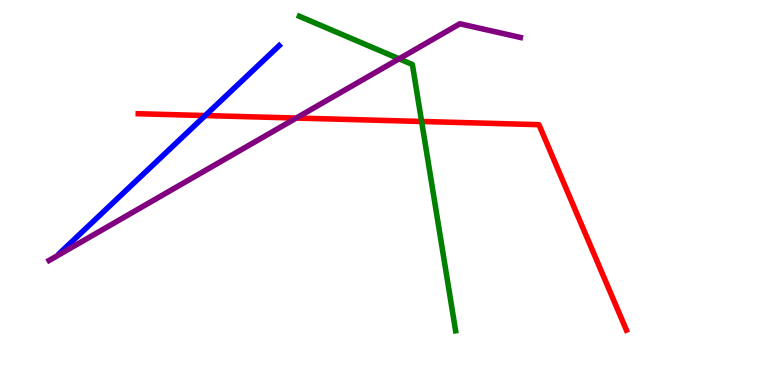[{'lines': ['blue', 'red'], 'intersections': [{'x': 2.65, 'y': 7.0}]}, {'lines': ['green', 'red'], 'intersections': [{'x': 5.44, 'y': 6.85}]}, {'lines': ['purple', 'red'], 'intersections': [{'x': 3.82, 'y': 6.93}]}, {'lines': ['blue', 'green'], 'intersections': []}, {'lines': ['blue', 'purple'], 'intersections': []}, {'lines': ['green', 'purple'], 'intersections': [{'x': 5.15, 'y': 8.47}]}]